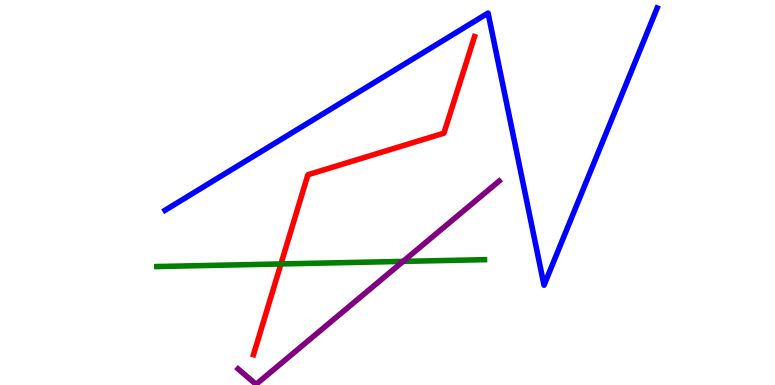[{'lines': ['blue', 'red'], 'intersections': []}, {'lines': ['green', 'red'], 'intersections': [{'x': 3.62, 'y': 3.14}]}, {'lines': ['purple', 'red'], 'intersections': []}, {'lines': ['blue', 'green'], 'intersections': []}, {'lines': ['blue', 'purple'], 'intersections': []}, {'lines': ['green', 'purple'], 'intersections': [{'x': 5.2, 'y': 3.21}]}]